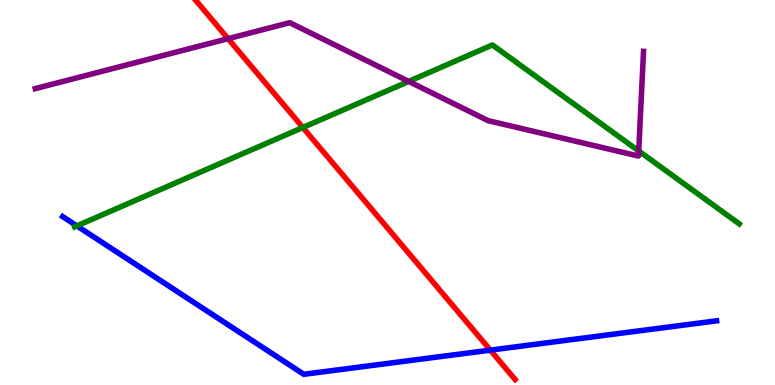[{'lines': ['blue', 'red'], 'intersections': [{'x': 6.33, 'y': 0.906}]}, {'lines': ['green', 'red'], 'intersections': [{'x': 3.91, 'y': 6.69}]}, {'lines': ['purple', 'red'], 'intersections': [{'x': 2.94, 'y': 9.0}]}, {'lines': ['blue', 'green'], 'intersections': [{'x': 0.992, 'y': 4.13}]}, {'lines': ['blue', 'purple'], 'intersections': []}, {'lines': ['green', 'purple'], 'intersections': [{'x': 5.27, 'y': 7.89}, {'x': 8.24, 'y': 6.08}]}]